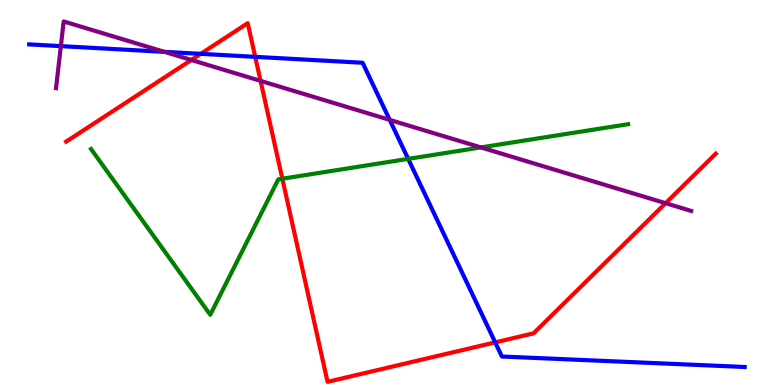[{'lines': ['blue', 'red'], 'intersections': [{'x': 2.59, 'y': 8.6}, {'x': 3.29, 'y': 8.52}, {'x': 6.39, 'y': 1.11}]}, {'lines': ['green', 'red'], 'intersections': [{'x': 3.64, 'y': 5.36}]}, {'lines': ['purple', 'red'], 'intersections': [{'x': 2.47, 'y': 8.44}, {'x': 3.36, 'y': 7.9}, {'x': 8.59, 'y': 4.72}]}, {'lines': ['blue', 'green'], 'intersections': [{'x': 5.27, 'y': 5.87}]}, {'lines': ['blue', 'purple'], 'intersections': [{'x': 0.785, 'y': 8.8}, {'x': 2.12, 'y': 8.65}, {'x': 5.03, 'y': 6.89}]}, {'lines': ['green', 'purple'], 'intersections': [{'x': 6.2, 'y': 6.17}]}]